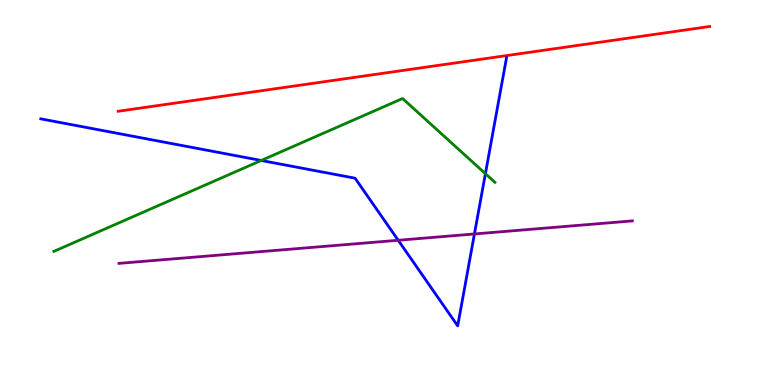[{'lines': ['blue', 'red'], 'intersections': []}, {'lines': ['green', 'red'], 'intersections': []}, {'lines': ['purple', 'red'], 'intersections': []}, {'lines': ['blue', 'green'], 'intersections': [{'x': 3.37, 'y': 5.83}, {'x': 6.26, 'y': 5.49}]}, {'lines': ['blue', 'purple'], 'intersections': [{'x': 5.14, 'y': 3.76}, {'x': 6.12, 'y': 3.92}]}, {'lines': ['green', 'purple'], 'intersections': []}]